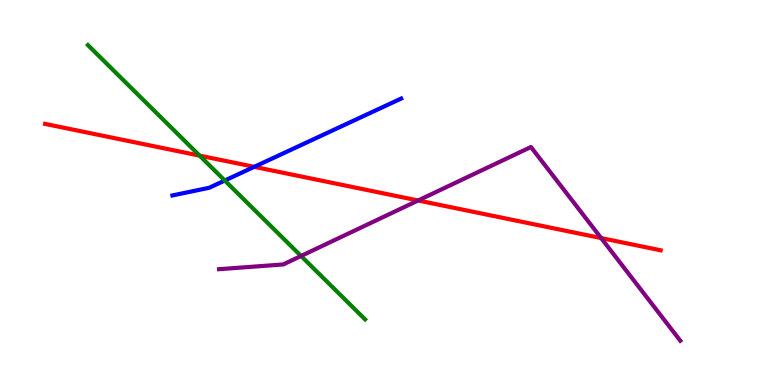[{'lines': ['blue', 'red'], 'intersections': [{'x': 3.28, 'y': 5.67}]}, {'lines': ['green', 'red'], 'intersections': [{'x': 2.58, 'y': 5.96}]}, {'lines': ['purple', 'red'], 'intersections': [{'x': 5.4, 'y': 4.79}, {'x': 7.76, 'y': 3.82}]}, {'lines': ['blue', 'green'], 'intersections': [{'x': 2.9, 'y': 5.31}]}, {'lines': ['blue', 'purple'], 'intersections': []}, {'lines': ['green', 'purple'], 'intersections': [{'x': 3.88, 'y': 3.35}]}]